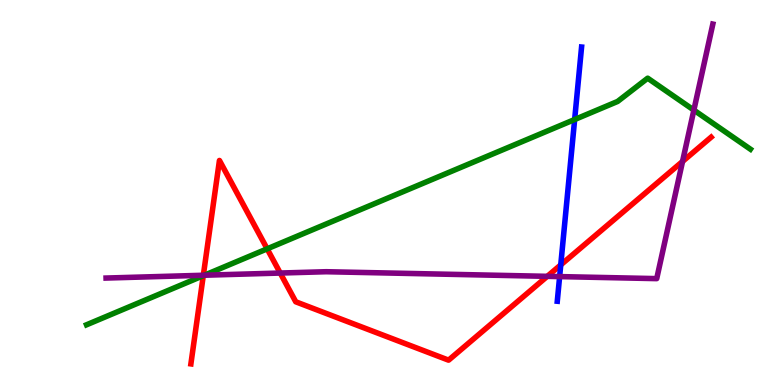[{'lines': ['blue', 'red'], 'intersections': [{'x': 7.24, 'y': 3.12}]}, {'lines': ['green', 'red'], 'intersections': [{'x': 2.62, 'y': 2.84}, {'x': 3.45, 'y': 3.54}]}, {'lines': ['purple', 'red'], 'intersections': [{'x': 2.62, 'y': 2.85}, {'x': 3.62, 'y': 2.91}, {'x': 7.06, 'y': 2.82}, {'x': 8.81, 'y': 5.81}]}, {'lines': ['blue', 'green'], 'intersections': [{'x': 7.41, 'y': 6.9}]}, {'lines': ['blue', 'purple'], 'intersections': [{'x': 7.22, 'y': 2.82}]}, {'lines': ['green', 'purple'], 'intersections': [{'x': 2.64, 'y': 2.85}, {'x': 8.95, 'y': 7.14}]}]